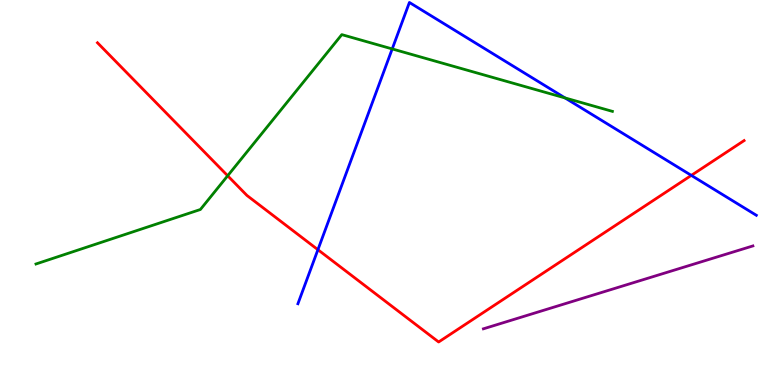[{'lines': ['blue', 'red'], 'intersections': [{'x': 4.1, 'y': 3.51}, {'x': 8.92, 'y': 5.44}]}, {'lines': ['green', 'red'], 'intersections': [{'x': 2.94, 'y': 5.43}]}, {'lines': ['purple', 'red'], 'intersections': []}, {'lines': ['blue', 'green'], 'intersections': [{'x': 5.06, 'y': 8.73}, {'x': 7.29, 'y': 7.46}]}, {'lines': ['blue', 'purple'], 'intersections': []}, {'lines': ['green', 'purple'], 'intersections': []}]